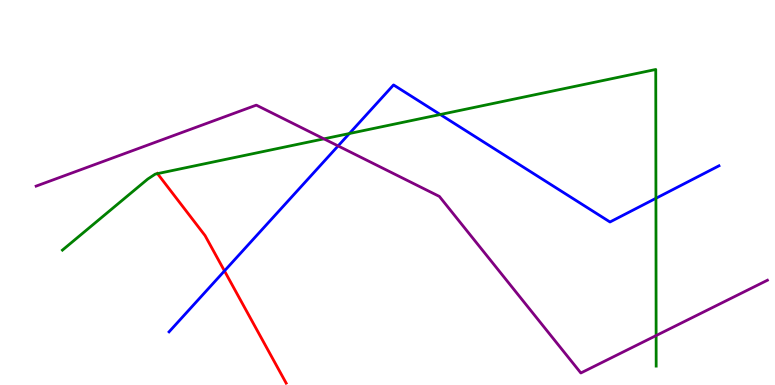[{'lines': ['blue', 'red'], 'intersections': [{'x': 2.9, 'y': 2.96}]}, {'lines': ['green', 'red'], 'intersections': [{'x': 2.03, 'y': 5.49}]}, {'lines': ['purple', 'red'], 'intersections': []}, {'lines': ['blue', 'green'], 'intersections': [{'x': 4.51, 'y': 6.53}, {'x': 5.68, 'y': 7.03}, {'x': 8.46, 'y': 4.85}]}, {'lines': ['blue', 'purple'], 'intersections': [{'x': 4.36, 'y': 6.21}]}, {'lines': ['green', 'purple'], 'intersections': [{'x': 4.18, 'y': 6.39}, {'x': 8.47, 'y': 1.28}]}]